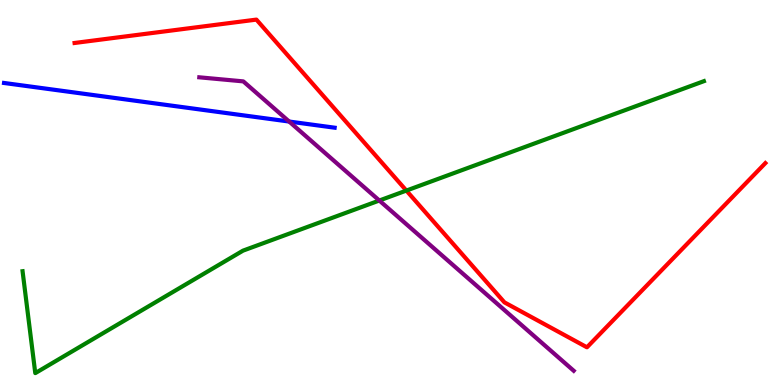[{'lines': ['blue', 'red'], 'intersections': []}, {'lines': ['green', 'red'], 'intersections': [{'x': 5.24, 'y': 5.05}]}, {'lines': ['purple', 'red'], 'intersections': []}, {'lines': ['blue', 'green'], 'intersections': []}, {'lines': ['blue', 'purple'], 'intersections': [{'x': 3.73, 'y': 6.84}]}, {'lines': ['green', 'purple'], 'intersections': [{'x': 4.89, 'y': 4.79}]}]